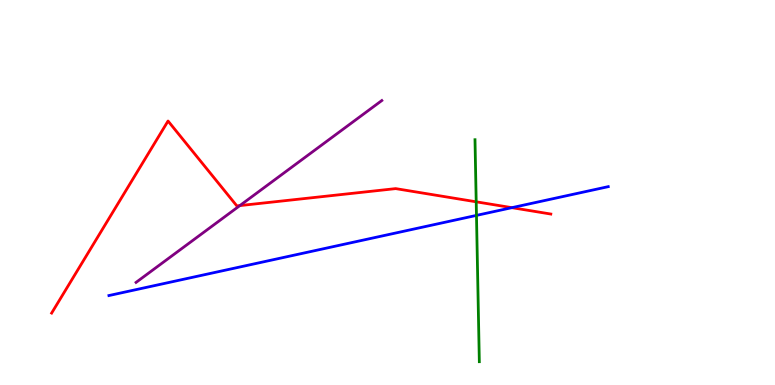[{'lines': ['blue', 'red'], 'intersections': [{'x': 6.61, 'y': 4.61}]}, {'lines': ['green', 'red'], 'intersections': [{'x': 6.14, 'y': 4.76}]}, {'lines': ['purple', 'red'], 'intersections': [{'x': 3.09, 'y': 4.66}]}, {'lines': ['blue', 'green'], 'intersections': [{'x': 6.15, 'y': 4.41}]}, {'lines': ['blue', 'purple'], 'intersections': []}, {'lines': ['green', 'purple'], 'intersections': []}]